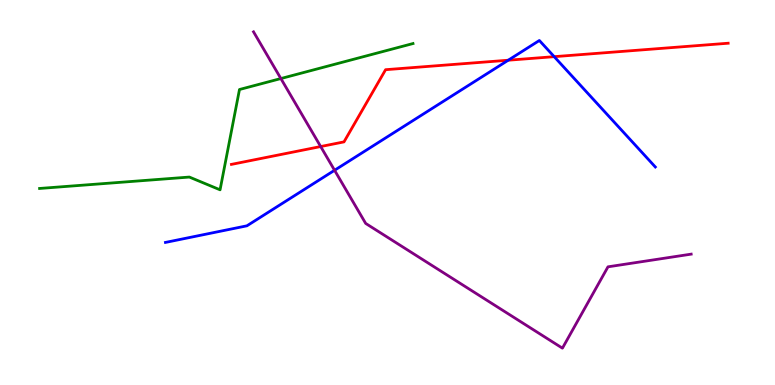[{'lines': ['blue', 'red'], 'intersections': [{'x': 6.56, 'y': 8.44}, {'x': 7.15, 'y': 8.53}]}, {'lines': ['green', 'red'], 'intersections': []}, {'lines': ['purple', 'red'], 'intersections': [{'x': 4.14, 'y': 6.19}]}, {'lines': ['blue', 'green'], 'intersections': []}, {'lines': ['blue', 'purple'], 'intersections': [{'x': 4.32, 'y': 5.58}]}, {'lines': ['green', 'purple'], 'intersections': [{'x': 3.62, 'y': 7.96}]}]